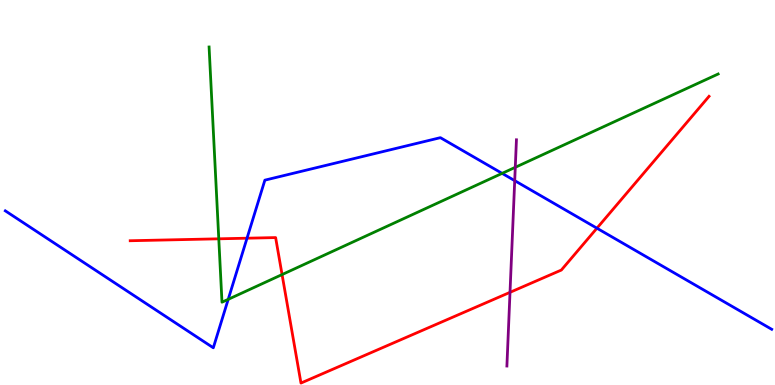[{'lines': ['blue', 'red'], 'intersections': [{'x': 3.19, 'y': 3.81}, {'x': 7.7, 'y': 4.07}]}, {'lines': ['green', 'red'], 'intersections': [{'x': 2.82, 'y': 3.8}, {'x': 3.64, 'y': 2.87}]}, {'lines': ['purple', 'red'], 'intersections': [{'x': 6.58, 'y': 2.41}]}, {'lines': ['blue', 'green'], 'intersections': [{'x': 2.94, 'y': 2.22}, {'x': 6.48, 'y': 5.5}]}, {'lines': ['blue', 'purple'], 'intersections': [{'x': 6.64, 'y': 5.31}]}, {'lines': ['green', 'purple'], 'intersections': [{'x': 6.65, 'y': 5.65}]}]